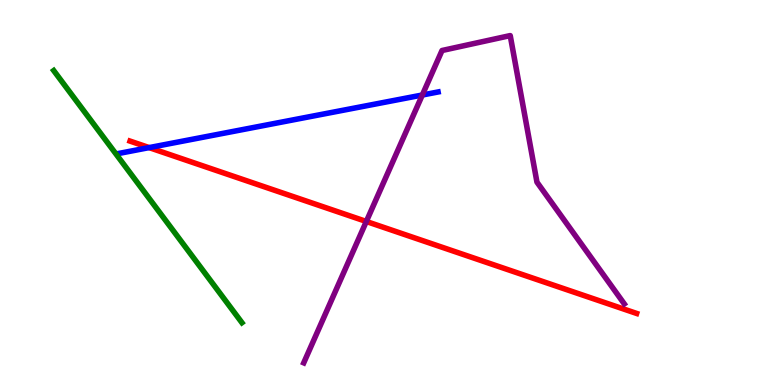[{'lines': ['blue', 'red'], 'intersections': [{'x': 1.92, 'y': 6.17}]}, {'lines': ['green', 'red'], 'intersections': []}, {'lines': ['purple', 'red'], 'intersections': [{'x': 4.73, 'y': 4.25}]}, {'lines': ['blue', 'green'], 'intersections': []}, {'lines': ['blue', 'purple'], 'intersections': [{'x': 5.45, 'y': 7.53}]}, {'lines': ['green', 'purple'], 'intersections': []}]